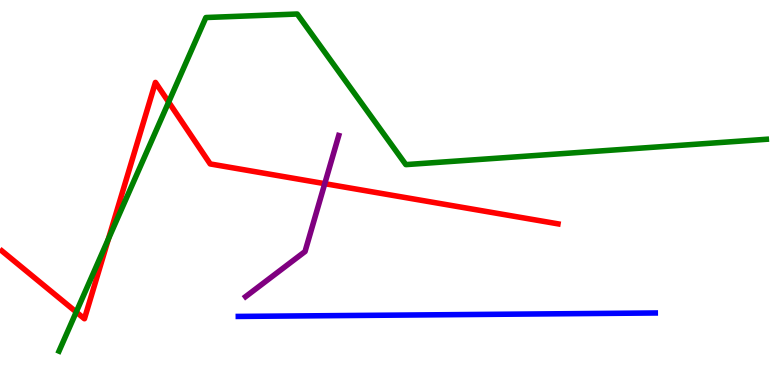[{'lines': ['blue', 'red'], 'intersections': []}, {'lines': ['green', 'red'], 'intersections': [{'x': 0.984, 'y': 1.9}, {'x': 1.4, 'y': 3.8}, {'x': 2.18, 'y': 7.35}]}, {'lines': ['purple', 'red'], 'intersections': [{'x': 4.19, 'y': 5.23}]}, {'lines': ['blue', 'green'], 'intersections': []}, {'lines': ['blue', 'purple'], 'intersections': []}, {'lines': ['green', 'purple'], 'intersections': []}]